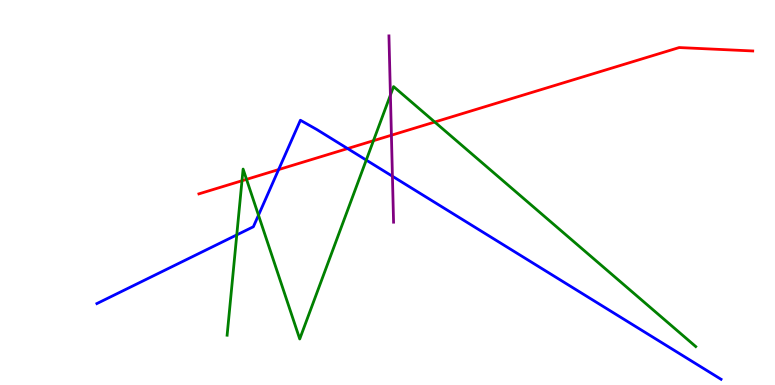[{'lines': ['blue', 'red'], 'intersections': [{'x': 3.6, 'y': 5.6}, {'x': 4.49, 'y': 6.14}]}, {'lines': ['green', 'red'], 'intersections': [{'x': 3.12, 'y': 5.31}, {'x': 3.18, 'y': 5.34}, {'x': 4.82, 'y': 6.35}, {'x': 5.61, 'y': 6.83}]}, {'lines': ['purple', 'red'], 'intersections': [{'x': 5.05, 'y': 6.49}]}, {'lines': ['blue', 'green'], 'intersections': [{'x': 3.06, 'y': 3.9}, {'x': 3.34, 'y': 4.41}, {'x': 4.73, 'y': 5.84}]}, {'lines': ['blue', 'purple'], 'intersections': [{'x': 5.06, 'y': 5.42}]}, {'lines': ['green', 'purple'], 'intersections': [{'x': 5.04, 'y': 7.53}]}]